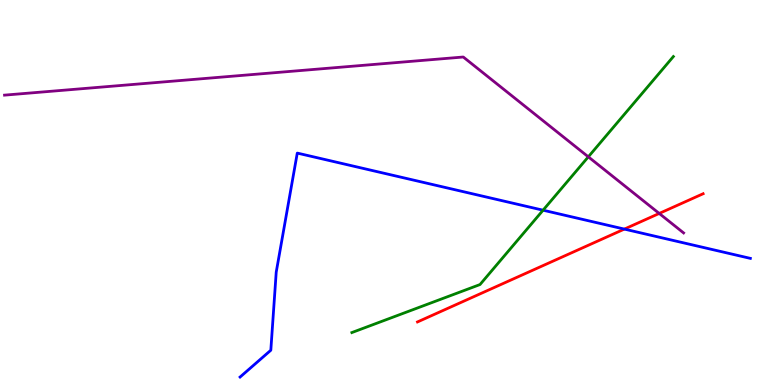[{'lines': ['blue', 'red'], 'intersections': [{'x': 8.06, 'y': 4.05}]}, {'lines': ['green', 'red'], 'intersections': []}, {'lines': ['purple', 'red'], 'intersections': [{'x': 8.51, 'y': 4.46}]}, {'lines': ['blue', 'green'], 'intersections': [{'x': 7.01, 'y': 4.54}]}, {'lines': ['blue', 'purple'], 'intersections': []}, {'lines': ['green', 'purple'], 'intersections': [{'x': 7.59, 'y': 5.93}]}]